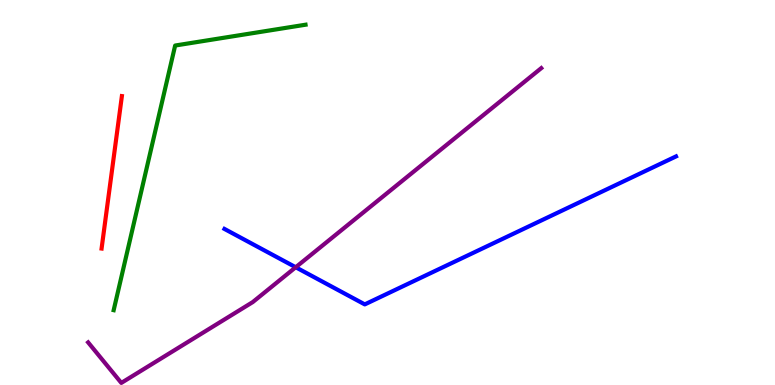[{'lines': ['blue', 'red'], 'intersections': []}, {'lines': ['green', 'red'], 'intersections': []}, {'lines': ['purple', 'red'], 'intersections': []}, {'lines': ['blue', 'green'], 'intersections': []}, {'lines': ['blue', 'purple'], 'intersections': [{'x': 3.82, 'y': 3.06}]}, {'lines': ['green', 'purple'], 'intersections': []}]